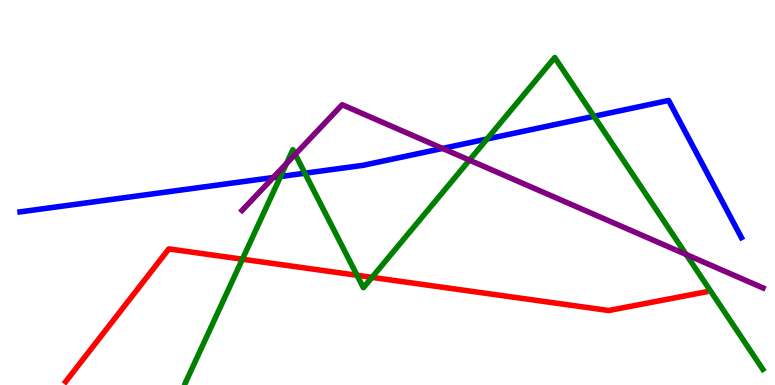[{'lines': ['blue', 'red'], 'intersections': []}, {'lines': ['green', 'red'], 'intersections': [{'x': 3.13, 'y': 3.27}, {'x': 4.61, 'y': 2.85}, {'x': 4.8, 'y': 2.8}]}, {'lines': ['purple', 'red'], 'intersections': []}, {'lines': ['blue', 'green'], 'intersections': [{'x': 3.62, 'y': 5.41}, {'x': 3.93, 'y': 5.5}, {'x': 6.28, 'y': 6.39}, {'x': 7.66, 'y': 6.98}]}, {'lines': ['blue', 'purple'], 'intersections': [{'x': 3.53, 'y': 5.39}, {'x': 5.71, 'y': 6.14}]}, {'lines': ['green', 'purple'], 'intersections': [{'x': 3.7, 'y': 5.75}, {'x': 3.81, 'y': 5.99}, {'x': 6.06, 'y': 5.84}, {'x': 8.85, 'y': 3.39}]}]